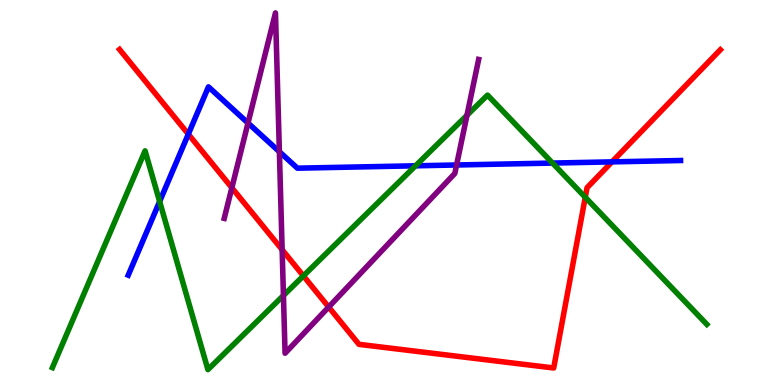[{'lines': ['blue', 'red'], 'intersections': [{'x': 2.43, 'y': 6.52}, {'x': 7.9, 'y': 5.8}]}, {'lines': ['green', 'red'], 'intersections': [{'x': 3.91, 'y': 2.83}, {'x': 7.55, 'y': 4.88}]}, {'lines': ['purple', 'red'], 'intersections': [{'x': 2.99, 'y': 5.12}, {'x': 3.64, 'y': 3.51}, {'x': 4.24, 'y': 2.02}]}, {'lines': ['blue', 'green'], 'intersections': [{'x': 2.06, 'y': 4.77}, {'x': 5.36, 'y': 5.69}, {'x': 7.13, 'y': 5.76}]}, {'lines': ['blue', 'purple'], 'intersections': [{'x': 3.2, 'y': 6.8}, {'x': 3.6, 'y': 6.06}, {'x': 5.89, 'y': 5.71}]}, {'lines': ['green', 'purple'], 'intersections': [{'x': 3.66, 'y': 2.32}, {'x': 6.03, 'y': 7.01}]}]